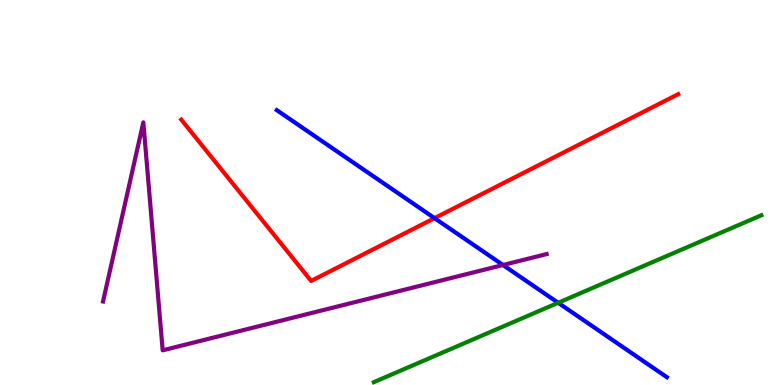[{'lines': ['blue', 'red'], 'intersections': [{'x': 5.61, 'y': 4.33}]}, {'lines': ['green', 'red'], 'intersections': []}, {'lines': ['purple', 'red'], 'intersections': []}, {'lines': ['blue', 'green'], 'intersections': [{'x': 7.2, 'y': 2.14}]}, {'lines': ['blue', 'purple'], 'intersections': [{'x': 6.49, 'y': 3.12}]}, {'lines': ['green', 'purple'], 'intersections': []}]